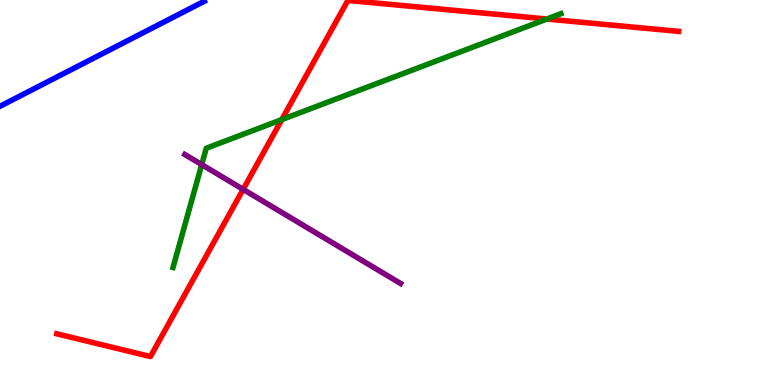[{'lines': ['blue', 'red'], 'intersections': []}, {'lines': ['green', 'red'], 'intersections': [{'x': 3.64, 'y': 6.89}, {'x': 7.06, 'y': 9.51}]}, {'lines': ['purple', 'red'], 'intersections': [{'x': 3.14, 'y': 5.08}]}, {'lines': ['blue', 'green'], 'intersections': []}, {'lines': ['blue', 'purple'], 'intersections': []}, {'lines': ['green', 'purple'], 'intersections': [{'x': 2.6, 'y': 5.72}]}]